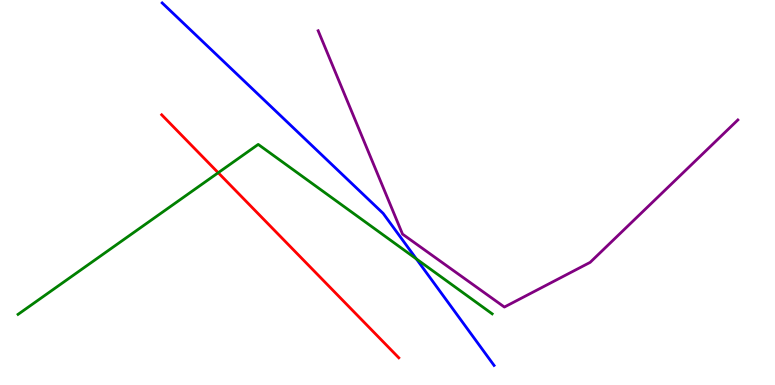[{'lines': ['blue', 'red'], 'intersections': []}, {'lines': ['green', 'red'], 'intersections': [{'x': 2.82, 'y': 5.51}]}, {'lines': ['purple', 'red'], 'intersections': []}, {'lines': ['blue', 'green'], 'intersections': [{'x': 5.37, 'y': 3.27}]}, {'lines': ['blue', 'purple'], 'intersections': []}, {'lines': ['green', 'purple'], 'intersections': []}]